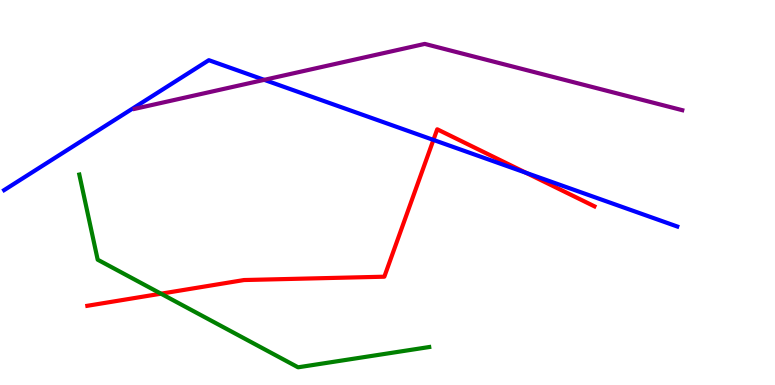[{'lines': ['blue', 'red'], 'intersections': [{'x': 5.59, 'y': 6.37}, {'x': 6.79, 'y': 5.51}]}, {'lines': ['green', 'red'], 'intersections': [{'x': 2.08, 'y': 2.37}]}, {'lines': ['purple', 'red'], 'intersections': []}, {'lines': ['blue', 'green'], 'intersections': []}, {'lines': ['blue', 'purple'], 'intersections': [{'x': 3.41, 'y': 7.93}]}, {'lines': ['green', 'purple'], 'intersections': []}]